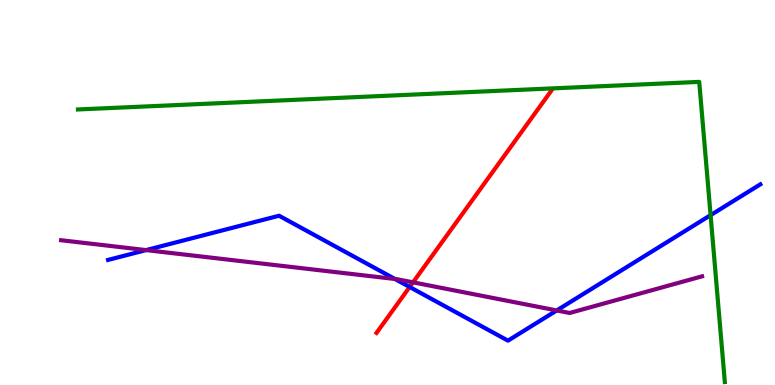[{'lines': ['blue', 'red'], 'intersections': [{'x': 5.29, 'y': 2.55}]}, {'lines': ['green', 'red'], 'intersections': []}, {'lines': ['purple', 'red'], 'intersections': [{'x': 5.33, 'y': 2.67}]}, {'lines': ['blue', 'green'], 'intersections': [{'x': 9.17, 'y': 4.41}]}, {'lines': ['blue', 'purple'], 'intersections': [{'x': 1.88, 'y': 3.5}, {'x': 5.1, 'y': 2.75}, {'x': 7.18, 'y': 1.94}]}, {'lines': ['green', 'purple'], 'intersections': []}]